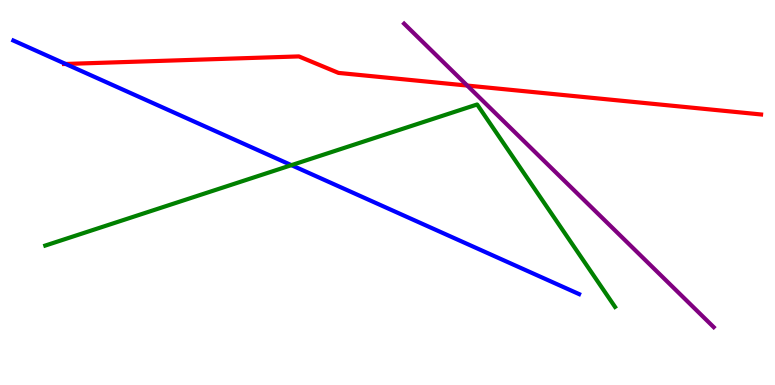[{'lines': ['blue', 'red'], 'intersections': [{'x': 0.847, 'y': 8.34}]}, {'lines': ['green', 'red'], 'intersections': []}, {'lines': ['purple', 'red'], 'intersections': [{'x': 6.03, 'y': 7.78}]}, {'lines': ['blue', 'green'], 'intersections': [{'x': 3.76, 'y': 5.71}]}, {'lines': ['blue', 'purple'], 'intersections': []}, {'lines': ['green', 'purple'], 'intersections': []}]